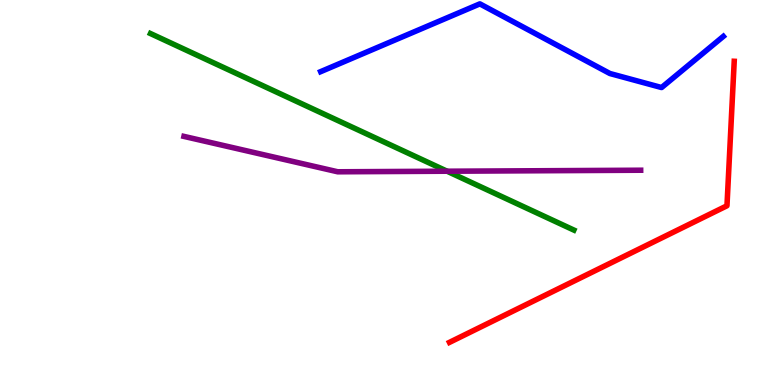[{'lines': ['blue', 'red'], 'intersections': []}, {'lines': ['green', 'red'], 'intersections': []}, {'lines': ['purple', 'red'], 'intersections': []}, {'lines': ['blue', 'green'], 'intersections': []}, {'lines': ['blue', 'purple'], 'intersections': []}, {'lines': ['green', 'purple'], 'intersections': [{'x': 5.77, 'y': 5.55}]}]